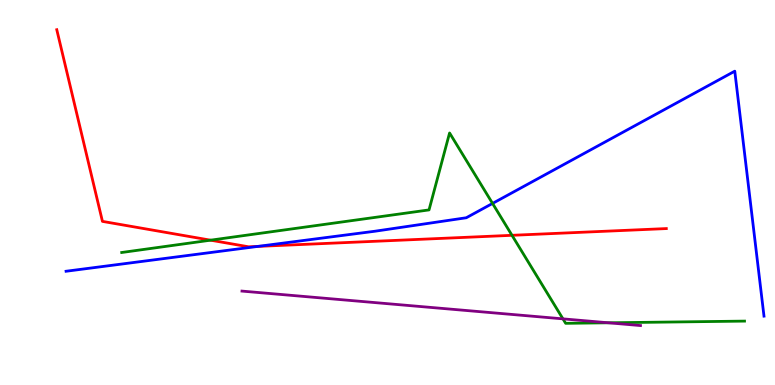[{'lines': ['blue', 'red'], 'intersections': [{'x': 3.33, 'y': 3.6}]}, {'lines': ['green', 'red'], 'intersections': [{'x': 2.72, 'y': 3.76}, {'x': 6.61, 'y': 3.89}]}, {'lines': ['purple', 'red'], 'intersections': []}, {'lines': ['blue', 'green'], 'intersections': [{'x': 6.36, 'y': 4.72}]}, {'lines': ['blue', 'purple'], 'intersections': []}, {'lines': ['green', 'purple'], 'intersections': [{'x': 7.26, 'y': 1.72}, {'x': 7.85, 'y': 1.62}]}]